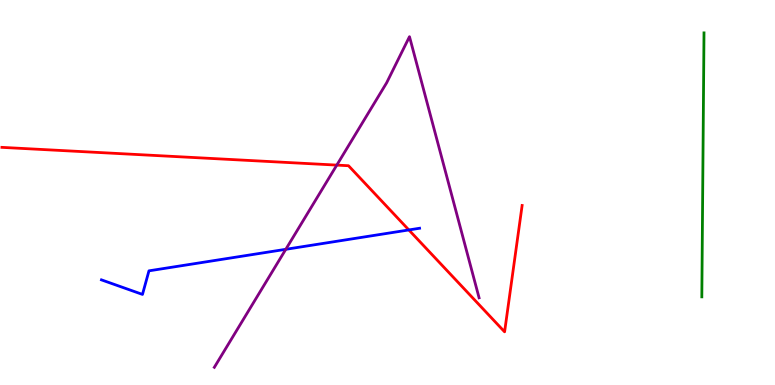[{'lines': ['blue', 'red'], 'intersections': [{'x': 5.28, 'y': 4.03}]}, {'lines': ['green', 'red'], 'intersections': []}, {'lines': ['purple', 'red'], 'intersections': [{'x': 4.35, 'y': 5.71}]}, {'lines': ['blue', 'green'], 'intersections': []}, {'lines': ['blue', 'purple'], 'intersections': [{'x': 3.69, 'y': 3.52}]}, {'lines': ['green', 'purple'], 'intersections': []}]